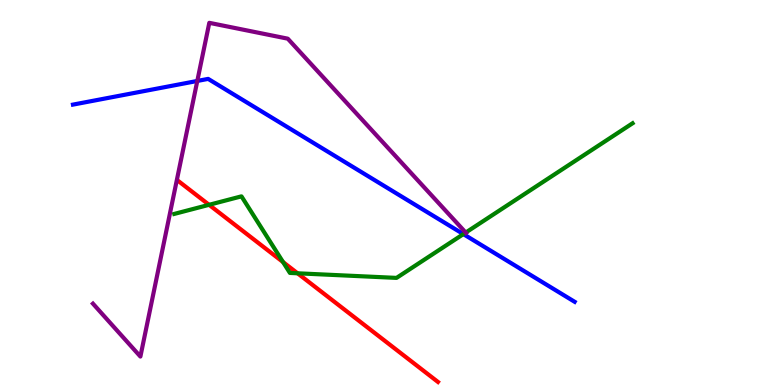[{'lines': ['blue', 'red'], 'intersections': []}, {'lines': ['green', 'red'], 'intersections': [{'x': 2.7, 'y': 4.68}, {'x': 3.65, 'y': 3.19}, {'x': 3.84, 'y': 2.9}]}, {'lines': ['purple', 'red'], 'intersections': []}, {'lines': ['blue', 'green'], 'intersections': [{'x': 5.98, 'y': 3.92}]}, {'lines': ['blue', 'purple'], 'intersections': [{'x': 2.55, 'y': 7.9}]}, {'lines': ['green', 'purple'], 'intersections': [{'x': 6.01, 'y': 3.96}]}]